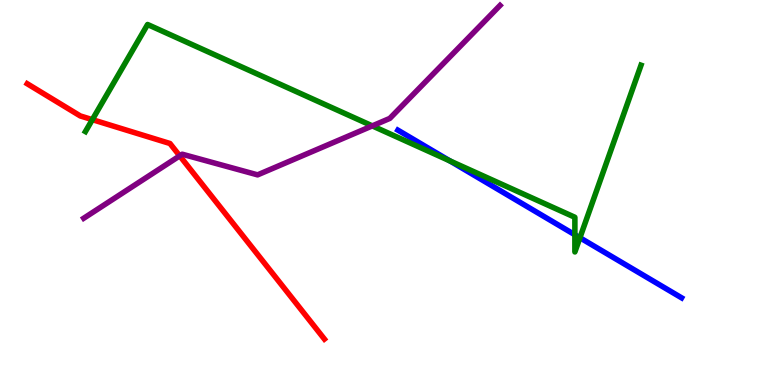[{'lines': ['blue', 'red'], 'intersections': []}, {'lines': ['green', 'red'], 'intersections': [{'x': 1.19, 'y': 6.89}]}, {'lines': ['purple', 'red'], 'intersections': [{'x': 2.32, 'y': 5.95}]}, {'lines': ['blue', 'green'], 'intersections': [{'x': 5.8, 'y': 5.82}, {'x': 7.42, 'y': 3.9}, {'x': 7.48, 'y': 3.82}]}, {'lines': ['blue', 'purple'], 'intersections': []}, {'lines': ['green', 'purple'], 'intersections': [{'x': 4.8, 'y': 6.73}]}]